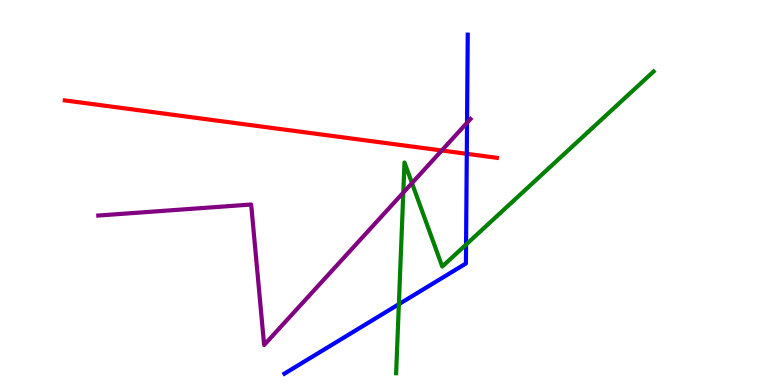[{'lines': ['blue', 'red'], 'intersections': [{'x': 6.02, 'y': 6.0}]}, {'lines': ['green', 'red'], 'intersections': []}, {'lines': ['purple', 'red'], 'intersections': [{'x': 5.7, 'y': 6.09}]}, {'lines': ['blue', 'green'], 'intersections': [{'x': 5.15, 'y': 2.1}, {'x': 6.01, 'y': 3.65}]}, {'lines': ['blue', 'purple'], 'intersections': [{'x': 6.03, 'y': 6.81}]}, {'lines': ['green', 'purple'], 'intersections': [{'x': 5.2, 'y': 5.0}, {'x': 5.32, 'y': 5.24}]}]